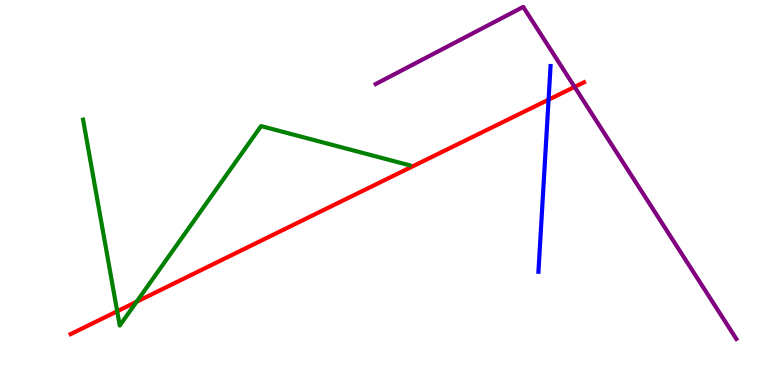[{'lines': ['blue', 'red'], 'intersections': [{'x': 7.08, 'y': 7.41}]}, {'lines': ['green', 'red'], 'intersections': [{'x': 1.51, 'y': 1.91}, {'x': 1.76, 'y': 2.16}]}, {'lines': ['purple', 'red'], 'intersections': [{'x': 7.41, 'y': 7.74}]}, {'lines': ['blue', 'green'], 'intersections': []}, {'lines': ['blue', 'purple'], 'intersections': []}, {'lines': ['green', 'purple'], 'intersections': []}]